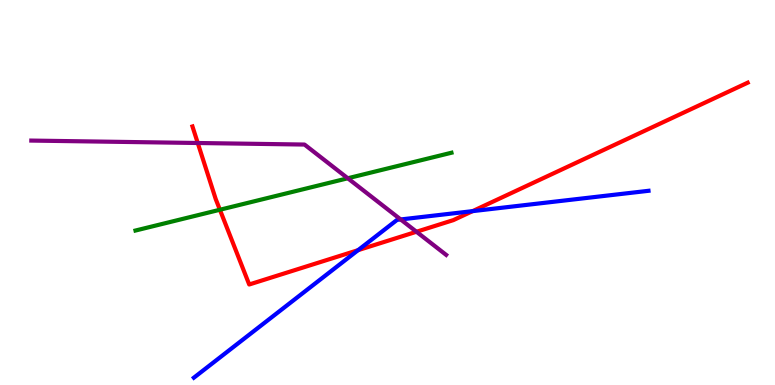[{'lines': ['blue', 'red'], 'intersections': [{'x': 4.62, 'y': 3.5}, {'x': 6.1, 'y': 4.52}]}, {'lines': ['green', 'red'], 'intersections': [{'x': 2.84, 'y': 4.55}]}, {'lines': ['purple', 'red'], 'intersections': [{'x': 2.55, 'y': 6.29}, {'x': 5.37, 'y': 3.98}]}, {'lines': ['blue', 'green'], 'intersections': []}, {'lines': ['blue', 'purple'], 'intersections': [{'x': 5.17, 'y': 4.3}]}, {'lines': ['green', 'purple'], 'intersections': [{'x': 4.49, 'y': 5.37}]}]